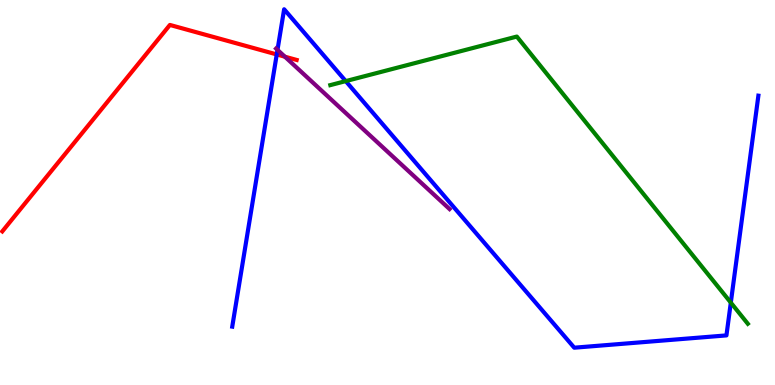[{'lines': ['blue', 'red'], 'intersections': [{'x': 3.57, 'y': 8.59}]}, {'lines': ['green', 'red'], 'intersections': []}, {'lines': ['purple', 'red'], 'intersections': [{'x': 3.68, 'y': 8.53}]}, {'lines': ['blue', 'green'], 'intersections': [{'x': 4.46, 'y': 7.89}, {'x': 9.43, 'y': 2.14}]}, {'lines': ['blue', 'purple'], 'intersections': [{'x': 3.58, 'y': 8.7}]}, {'lines': ['green', 'purple'], 'intersections': []}]